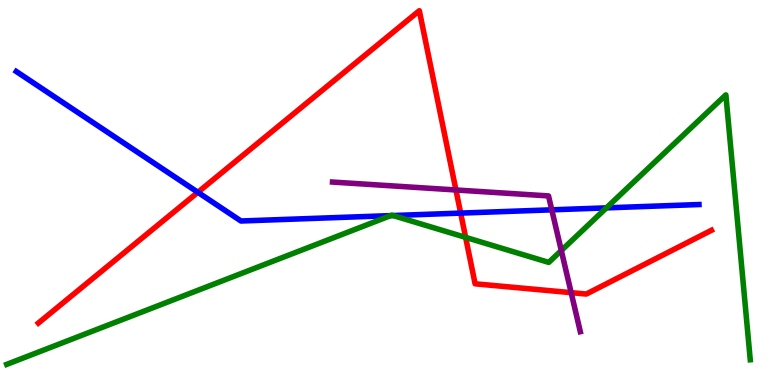[{'lines': ['blue', 'red'], 'intersections': [{'x': 2.55, 'y': 5.01}, {'x': 5.94, 'y': 4.46}]}, {'lines': ['green', 'red'], 'intersections': [{'x': 6.01, 'y': 3.83}]}, {'lines': ['purple', 'red'], 'intersections': [{'x': 5.88, 'y': 5.07}, {'x': 7.37, 'y': 2.4}]}, {'lines': ['blue', 'green'], 'intersections': [{'x': 5.04, 'y': 4.4}, {'x': 5.07, 'y': 4.4}, {'x': 7.82, 'y': 4.6}]}, {'lines': ['blue', 'purple'], 'intersections': [{'x': 7.12, 'y': 4.55}]}, {'lines': ['green', 'purple'], 'intersections': [{'x': 7.24, 'y': 3.49}]}]